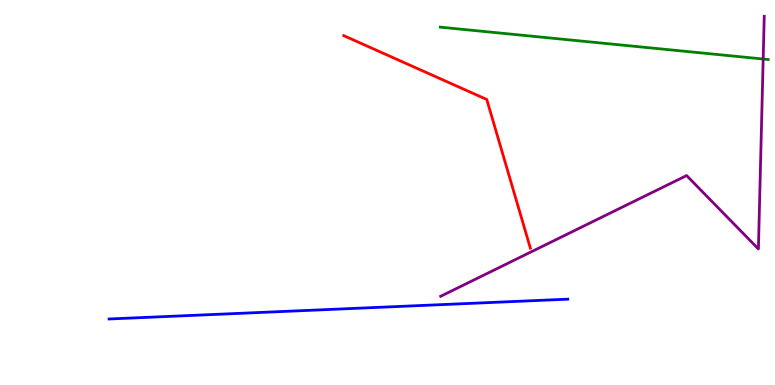[{'lines': ['blue', 'red'], 'intersections': []}, {'lines': ['green', 'red'], 'intersections': []}, {'lines': ['purple', 'red'], 'intersections': []}, {'lines': ['blue', 'green'], 'intersections': []}, {'lines': ['blue', 'purple'], 'intersections': []}, {'lines': ['green', 'purple'], 'intersections': [{'x': 9.85, 'y': 8.47}]}]